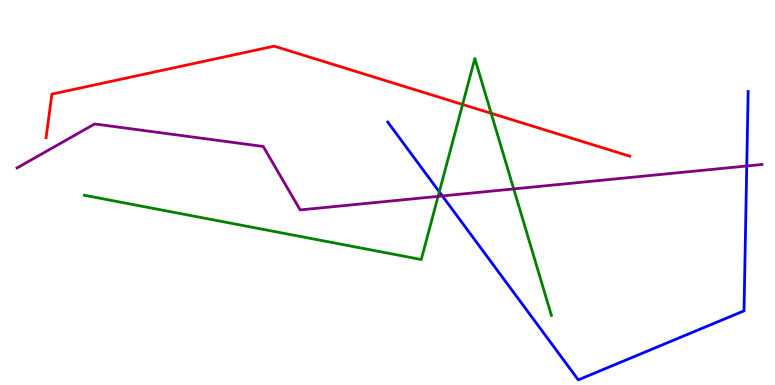[{'lines': ['blue', 'red'], 'intersections': []}, {'lines': ['green', 'red'], 'intersections': [{'x': 5.97, 'y': 7.29}, {'x': 6.34, 'y': 7.06}]}, {'lines': ['purple', 'red'], 'intersections': []}, {'lines': ['blue', 'green'], 'intersections': [{'x': 5.67, 'y': 5.02}]}, {'lines': ['blue', 'purple'], 'intersections': [{'x': 5.71, 'y': 4.91}, {'x': 9.64, 'y': 5.69}]}, {'lines': ['green', 'purple'], 'intersections': [{'x': 5.65, 'y': 4.9}, {'x': 6.63, 'y': 5.09}]}]